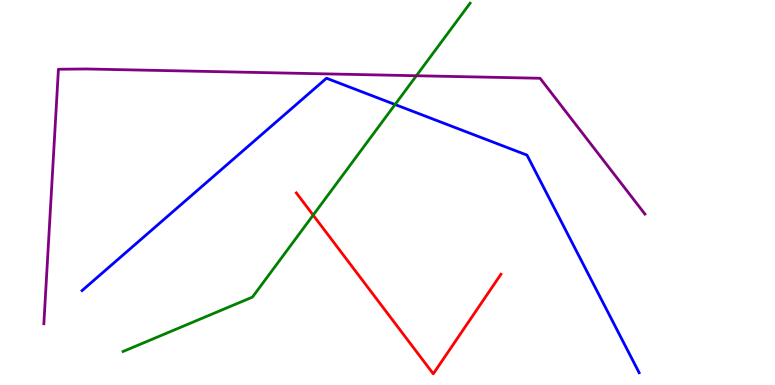[{'lines': ['blue', 'red'], 'intersections': []}, {'lines': ['green', 'red'], 'intersections': [{'x': 4.04, 'y': 4.41}]}, {'lines': ['purple', 'red'], 'intersections': []}, {'lines': ['blue', 'green'], 'intersections': [{'x': 5.1, 'y': 7.29}]}, {'lines': ['blue', 'purple'], 'intersections': []}, {'lines': ['green', 'purple'], 'intersections': [{'x': 5.37, 'y': 8.03}]}]